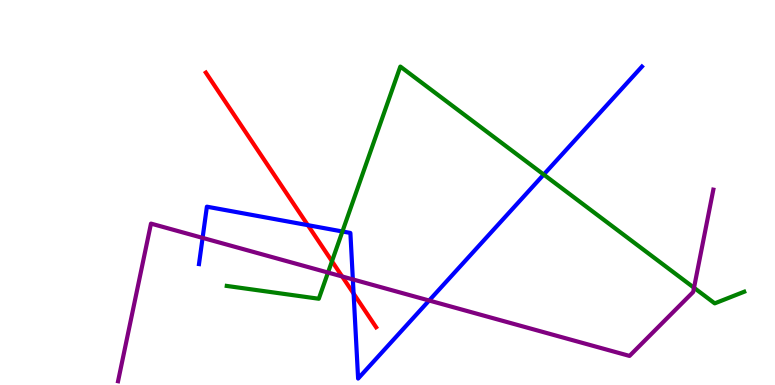[{'lines': ['blue', 'red'], 'intersections': [{'x': 3.97, 'y': 4.15}, {'x': 4.56, 'y': 2.37}]}, {'lines': ['green', 'red'], 'intersections': [{'x': 4.28, 'y': 3.21}]}, {'lines': ['purple', 'red'], 'intersections': [{'x': 4.41, 'y': 2.82}]}, {'lines': ['blue', 'green'], 'intersections': [{'x': 4.42, 'y': 3.99}, {'x': 7.02, 'y': 5.47}]}, {'lines': ['blue', 'purple'], 'intersections': [{'x': 2.61, 'y': 3.82}, {'x': 4.55, 'y': 2.74}, {'x': 5.54, 'y': 2.19}]}, {'lines': ['green', 'purple'], 'intersections': [{'x': 4.23, 'y': 2.92}, {'x': 8.96, 'y': 2.53}]}]